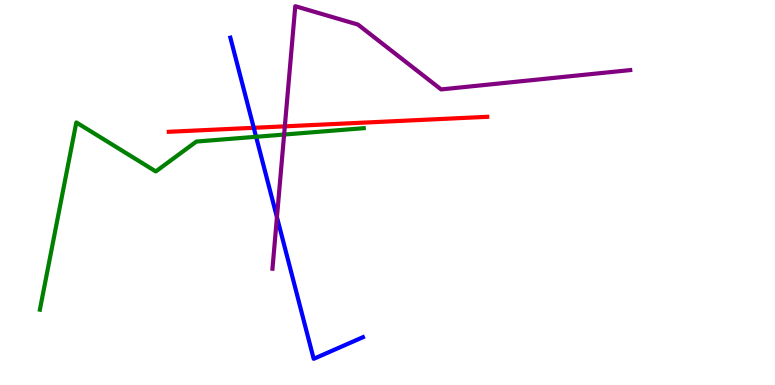[{'lines': ['blue', 'red'], 'intersections': [{'x': 3.27, 'y': 6.68}]}, {'lines': ['green', 'red'], 'intersections': []}, {'lines': ['purple', 'red'], 'intersections': [{'x': 3.68, 'y': 6.72}]}, {'lines': ['blue', 'green'], 'intersections': [{'x': 3.3, 'y': 6.45}]}, {'lines': ['blue', 'purple'], 'intersections': [{'x': 3.57, 'y': 4.36}]}, {'lines': ['green', 'purple'], 'intersections': [{'x': 3.67, 'y': 6.51}]}]